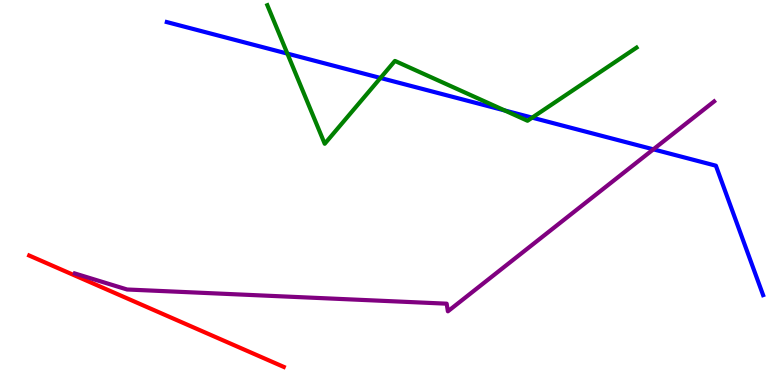[{'lines': ['blue', 'red'], 'intersections': []}, {'lines': ['green', 'red'], 'intersections': []}, {'lines': ['purple', 'red'], 'intersections': []}, {'lines': ['blue', 'green'], 'intersections': [{'x': 3.71, 'y': 8.61}, {'x': 4.91, 'y': 7.97}, {'x': 6.51, 'y': 7.13}, {'x': 6.87, 'y': 6.94}]}, {'lines': ['blue', 'purple'], 'intersections': [{'x': 8.43, 'y': 6.12}]}, {'lines': ['green', 'purple'], 'intersections': []}]